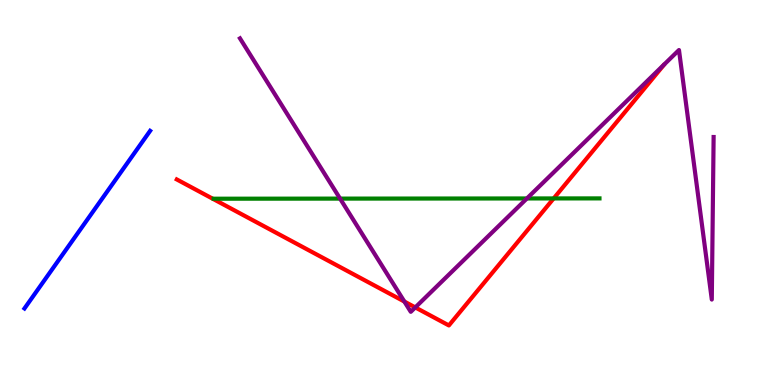[{'lines': ['blue', 'red'], 'intersections': []}, {'lines': ['green', 'red'], 'intersections': [{'x': 7.14, 'y': 4.85}]}, {'lines': ['purple', 'red'], 'intersections': [{'x': 5.22, 'y': 2.17}, {'x': 5.36, 'y': 2.02}]}, {'lines': ['blue', 'green'], 'intersections': []}, {'lines': ['blue', 'purple'], 'intersections': []}, {'lines': ['green', 'purple'], 'intersections': [{'x': 4.39, 'y': 4.84}, {'x': 6.8, 'y': 4.85}]}]